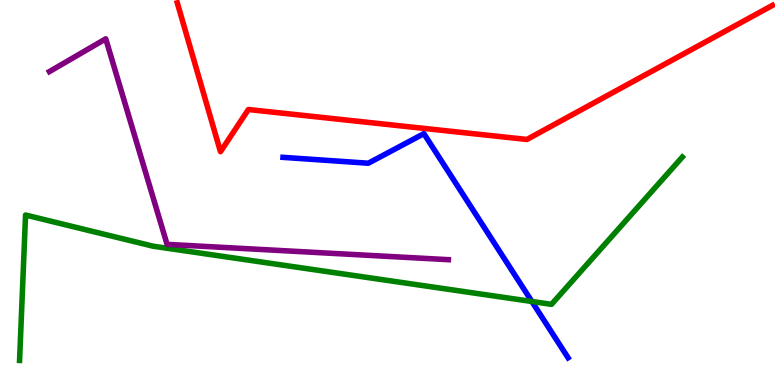[{'lines': ['blue', 'red'], 'intersections': []}, {'lines': ['green', 'red'], 'intersections': []}, {'lines': ['purple', 'red'], 'intersections': []}, {'lines': ['blue', 'green'], 'intersections': [{'x': 6.86, 'y': 2.17}]}, {'lines': ['blue', 'purple'], 'intersections': []}, {'lines': ['green', 'purple'], 'intersections': []}]